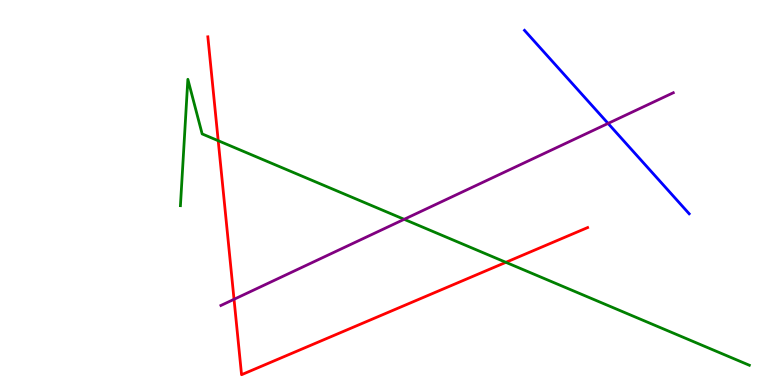[{'lines': ['blue', 'red'], 'intersections': []}, {'lines': ['green', 'red'], 'intersections': [{'x': 2.82, 'y': 6.35}, {'x': 6.53, 'y': 3.19}]}, {'lines': ['purple', 'red'], 'intersections': [{'x': 3.02, 'y': 2.23}]}, {'lines': ['blue', 'green'], 'intersections': []}, {'lines': ['blue', 'purple'], 'intersections': [{'x': 7.85, 'y': 6.79}]}, {'lines': ['green', 'purple'], 'intersections': [{'x': 5.21, 'y': 4.3}]}]